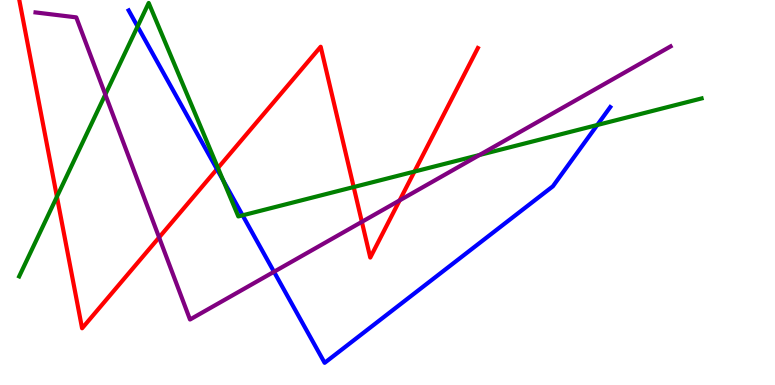[{'lines': ['blue', 'red'], 'intersections': [{'x': 2.8, 'y': 5.61}]}, {'lines': ['green', 'red'], 'intersections': [{'x': 0.734, 'y': 4.89}, {'x': 2.81, 'y': 5.64}, {'x': 4.56, 'y': 5.14}, {'x': 5.35, 'y': 5.54}]}, {'lines': ['purple', 'red'], 'intersections': [{'x': 2.05, 'y': 3.83}, {'x': 4.67, 'y': 4.24}, {'x': 5.16, 'y': 4.8}]}, {'lines': ['blue', 'green'], 'intersections': [{'x': 1.78, 'y': 9.31}, {'x': 2.88, 'y': 5.31}, {'x': 3.13, 'y': 4.41}, {'x': 7.71, 'y': 6.75}]}, {'lines': ['blue', 'purple'], 'intersections': [{'x': 3.54, 'y': 2.94}]}, {'lines': ['green', 'purple'], 'intersections': [{'x': 1.36, 'y': 7.54}, {'x': 6.19, 'y': 5.97}]}]